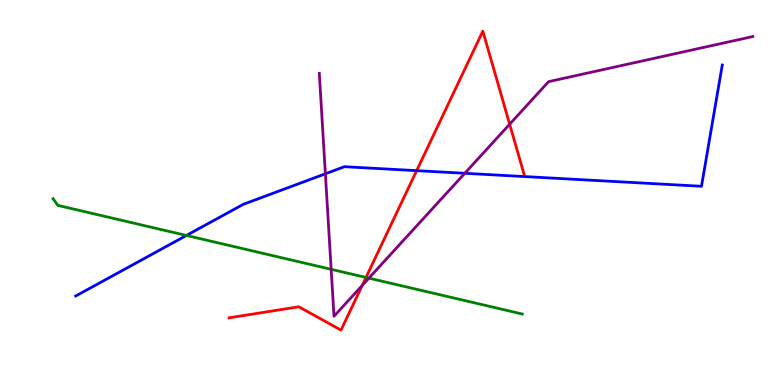[{'lines': ['blue', 'red'], 'intersections': [{'x': 5.38, 'y': 5.57}]}, {'lines': ['green', 'red'], 'intersections': [{'x': 4.72, 'y': 2.79}]}, {'lines': ['purple', 'red'], 'intersections': [{'x': 4.67, 'y': 2.59}, {'x': 6.58, 'y': 6.77}]}, {'lines': ['blue', 'green'], 'intersections': [{'x': 2.41, 'y': 3.88}]}, {'lines': ['blue', 'purple'], 'intersections': [{'x': 4.2, 'y': 5.49}, {'x': 6.0, 'y': 5.5}]}, {'lines': ['green', 'purple'], 'intersections': [{'x': 4.27, 'y': 3.0}, {'x': 4.76, 'y': 2.78}]}]